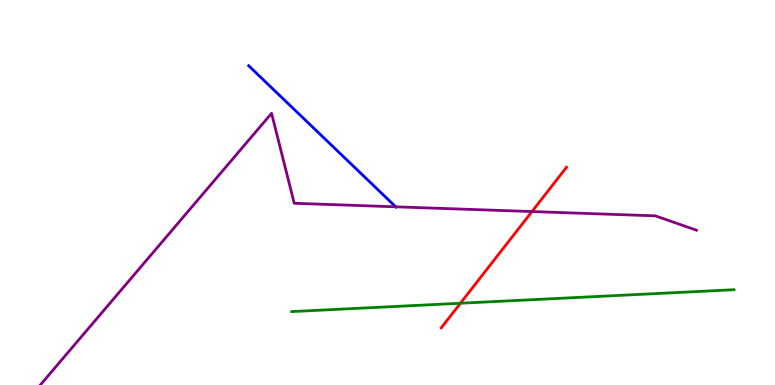[{'lines': ['blue', 'red'], 'intersections': []}, {'lines': ['green', 'red'], 'intersections': [{'x': 5.94, 'y': 2.12}]}, {'lines': ['purple', 'red'], 'intersections': [{'x': 6.86, 'y': 4.51}]}, {'lines': ['blue', 'green'], 'intersections': []}, {'lines': ['blue', 'purple'], 'intersections': [{'x': 5.11, 'y': 4.63}]}, {'lines': ['green', 'purple'], 'intersections': []}]